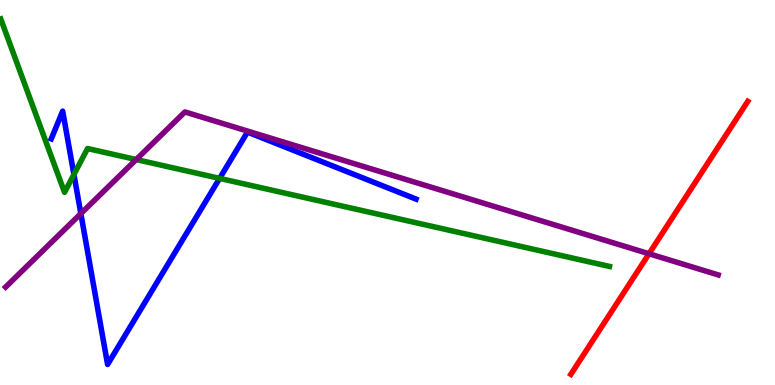[{'lines': ['blue', 'red'], 'intersections': []}, {'lines': ['green', 'red'], 'intersections': []}, {'lines': ['purple', 'red'], 'intersections': [{'x': 8.37, 'y': 3.41}]}, {'lines': ['blue', 'green'], 'intersections': [{'x': 0.954, 'y': 5.47}, {'x': 2.83, 'y': 5.37}]}, {'lines': ['blue', 'purple'], 'intersections': [{'x': 1.04, 'y': 4.45}]}, {'lines': ['green', 'purple'], 'intersections': [{'x': 1.76, 'y': 5.86}]}]